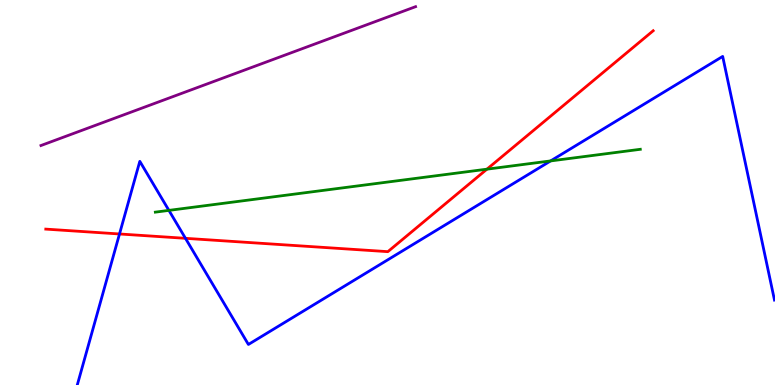[{'lines': ['blue', 'red'], 'intersections': [{'x': 1.54, 'y': 3.92}, {'x': 2.39, 'y': 3.81}]}, {'lines': ['green', 'red'], 'intersections': [{'x': 6.28, 'y': 5.61}]}, {'lines': ['purple', 'red'], 'intersections': []}, {'lines': ['blue', 'green'], 'intersections': [{'x': 2.18, 'y': 4.54}, {'x': 7.1, 'y': 5.82}]}, {'lines': ['blue', 'purple'], 'intersections': []}, {'lines': ['green', 'purple'], 'intersections': []}]